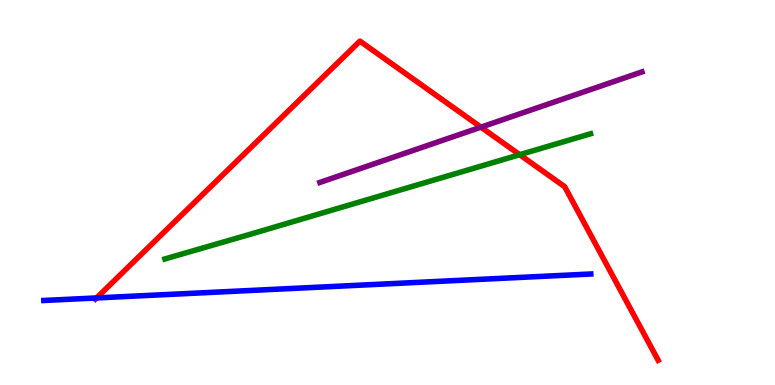[{'lines': ['blue', 'red'], 'intersections': [{'x': 1.25, 'y': 2.26}]}, {'lines': ['green', 'red'], 'intersections': [{'x': 6.71, 'y': 5.98}]}, {'lines': ['purple', 'red'], 'intersections': [{'x': 6.21, 'y': 6.7}]}, {'lines': ['blue', 'green'], 'intersections': []}, {'lines': ['blue', 'purple'], 'intersections': []}, {'lines': ['green', 'purple'], 'intersections': []}]